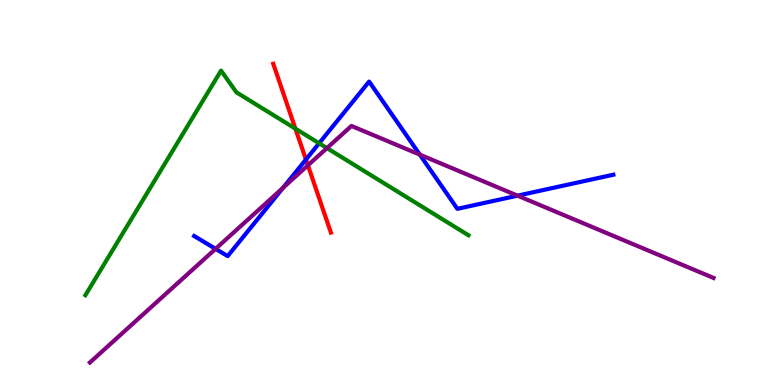[{'lines': ['blue', 'red'], 'intersections': [{'x': 3.95, 'y': 5.86}]}, {'lines': ['green', 'red'], 'intersections': [{'x': 3.81, 'y': 6.66}]}, {'lines': ['purple', 'red'], 'intersections': [{'x': 3.97, 'y': 5.71}]}, {'lines': ['blue', 'green'], 'intersections': [{'x': 4.12, 'y': 6.28}]}, {'lines': ['blue', 'purple'], 'intersections': [{'x': 2.78, 'y': 3.54}, {'x': 3.65, 'y': 5.12}, {'x': 5.42, 'y': 5.98}, {'x': 6.68, 'y': 4.92}]}, {'lines': ['green', 'purple'], 'intersections': [{'x': 4.22, 'y': 6.15}]}]